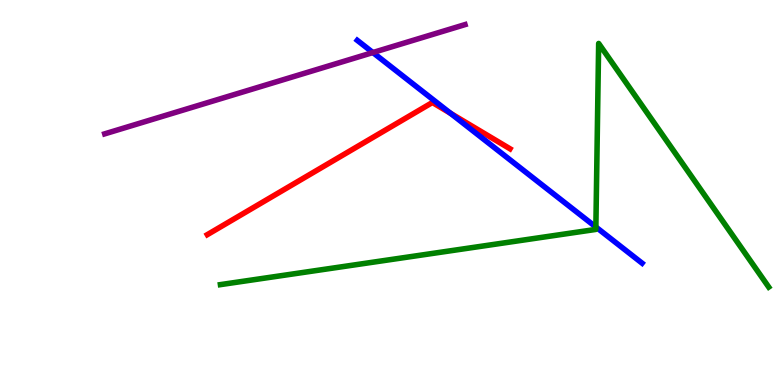[{'lines': ['blue', 'red'], 'intersections': [{'x': 5.81, 'y': 7.06}]}, {'lines': ['green', 'red'], 'intersections': []}, {'lines': ['purple', 'red'], 'intersections': []}, {'lines': ['blue', 'green'], 'intersections': [{'x': 7.69, 'y': 4.1}]}, {'lines': ['blue', 'purple'], 'intersections': [{'x': 4.81, 'y': 8.64}]}, {'lines': ['green', 'purple'], 'intersections': []}]